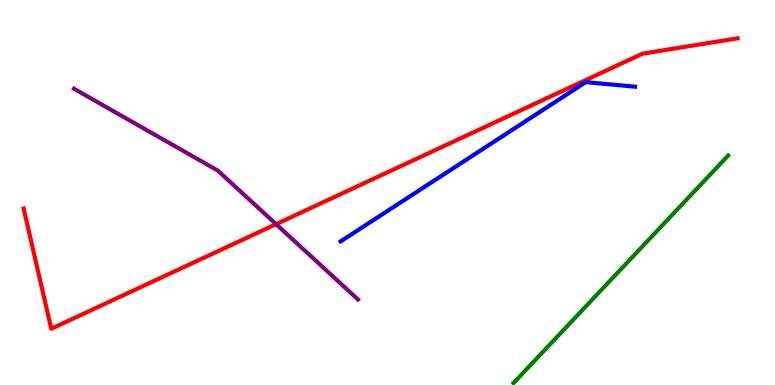[{'lines': ['blue', 'red'], 'intersections': []}, {'lines': ['green', 'red'], 'intersections': []}, {'lines': ['purple', 'red'], 'intersections': [{'x': 3.56, 'y': 4.18}]}, {'lines': ['blue', 'green'], 'intersections': []}, {'lines': ['blue', 'purple'], 'intersections': []}, {'lines': ['green', 'purple'], 'intersections': []}]